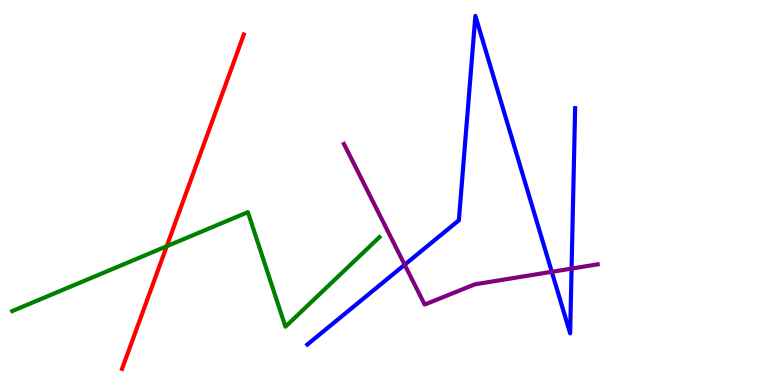[{'lines': ['blue', 'red'], 'intersections': []}, {'lines': ['green', 'red'], 'intersections': [{'x': 2.15, 'y': 3.6}]}, {'lines': ['purple', 'red'], 'intersections': []}, {'lines': ['blue', 'green'], 'intersections': []}, {'lines': ['blue', 'purple'], 'intersections': [{'x': 5.22, 'y': 3.12}, {'x': 7.12, 'y': 2.94}, {'x': 7.38, 'y': 3.02}]}, {'lines': ['green', 'purple'], 'intersections': []}]